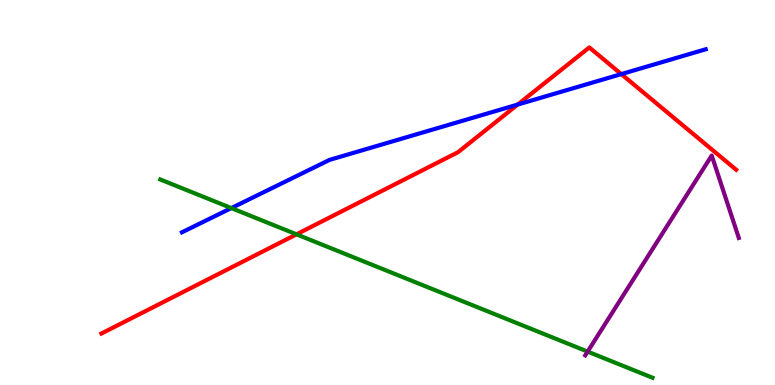[{'lines': ['blue', 'red'], 'intersections': [{'x': 6.68, 'y': 7.28}, {'x': 8.02, 'y': 8.08}]}, {'lines': ['green', 'red'], 'intersections': [{'x': 3.83, 'y': 3.91}]}, {'lines': ['purple', 'red'], 'intersections': []}, {'lines': ['blue', 'green'], 'intersections': [{'x': 2.98, 'y': 4.6}]}, {'lines': ['blue', 'purple'], 'intersections': []}, {'lines': ['green', 'purple'], 'intersections': [{'x': 7.58, 'y': 0.868}]}]